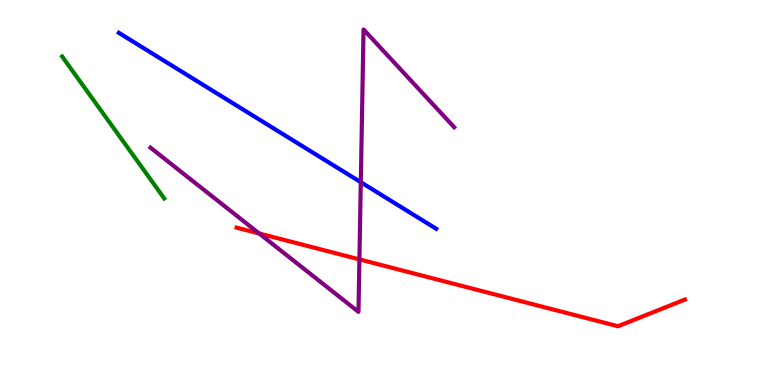[{'lines': ['blue', 'red'], 'intersections': []}, {'lines': ['green', 'red'], 'intersections': []}, {'lines': ['purple', 'red'], 'intersections': [{'x': 3.34, 'y': 3.94}, {'x': 4.64, 'y': 3.26}]}, {'lines': ['blue', 'green'], 'intersections': []}, {'lines': ['blue', 'purple'], 'intersections': [{'x': 4.66, 'y': 5.27}]}, {'lines': ['green', 'purple'], 'intersections': []}]